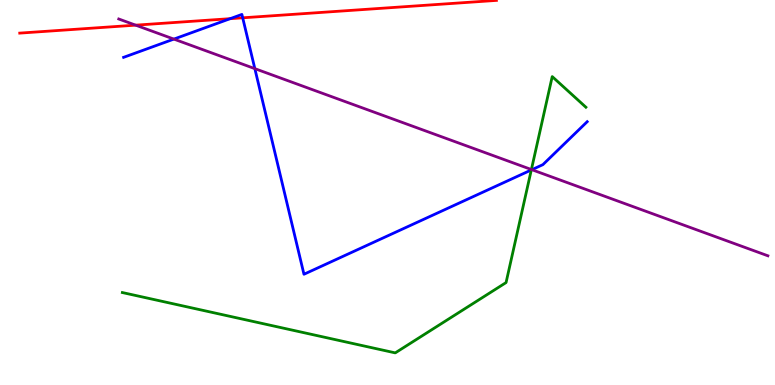[{'lines': ['blue', 'red'], 'intersections': [{'x': 2.97, 'y': 9.51}, {'x': 3.13, 'y': 9.54}]}, {'lines': ['green', 'red'], 'intersections': []}, {'lines': ['purple', 'red'], 'intersections': [{'x': 1.75, 'y': 9.35}]}, {'lines': ['blue', 'green'], 'intersections': [{'x': 6.86, 'y': 5.59}]}, {'lines': ['blue', 'purple'], 'intersections': [{'x': 2.24, 'y': 8.98}, {'x': 3.29, 'y': 8.22}, {'x': 6.86, 'y': 5.59}]}, {'lines': ['green', 'purple'], 'intersections': [{'x': 6.86, 'y': 5.6}]}]